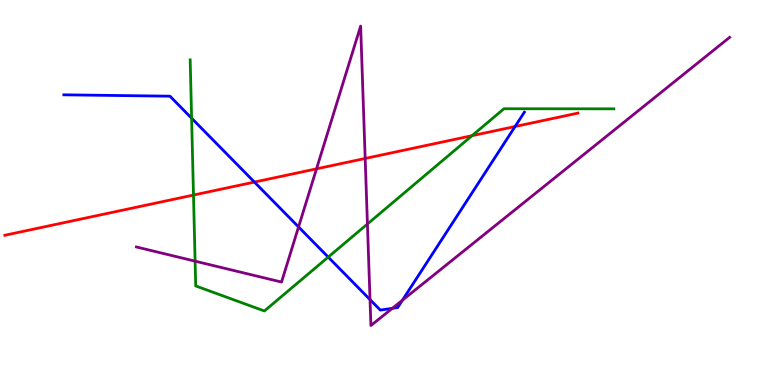[{'lines': ['blue', 'red'], 'intersections': [{'x': 3.28, 'y': 5.27}, {'x': 6.65, 'y': 6.71}]}, {'lines': ['green', 'red'], 'intersections': [{'x': 2.5, 'y': 4.93}, {'x': 6.09, 'y': 6.48}]}, {'lines': ['purple', 'red'], 'intersections': [{'x': 4.08, 'y': 5.61}, {'x': 4.71, 'y': 5.88}]}, {'lines': ['blue', 'green'], 'intersections': [{'x': 2.47, 'y': 6.93}, {'x': 4.24, 'y': 3.32}]}, {'lines': ['blue', 'purple'], 'intersections': [{'x': 3.85, 'y': 4.11}, {'x': 4.77, 'y': 2.22}, {'x': 5.06, 'y': 1.99}, {'x': 5.19, 'y': 2.2}]}, {'lines': ['green', 'purple'], 'intersections': [{'x': 2.52, 'y': 3.22}, {'x': 4.74, 'y': 4.18}]}]